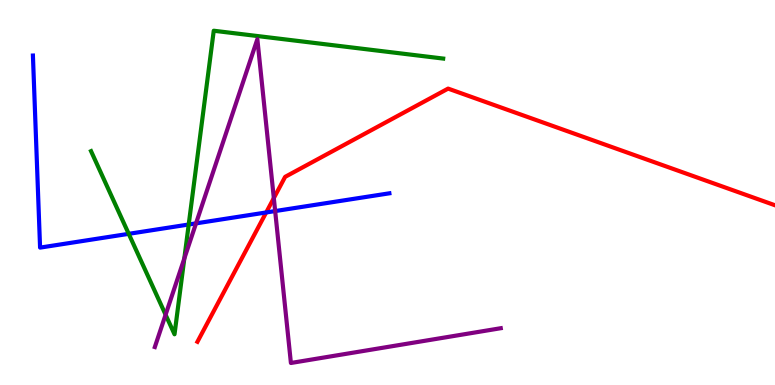[{'lines': ['blue', 'red'], 'intersections': [{'x': 3.43, 'y': 4.48}]}, {'lines': ['green', 'red'], 'intersections': []}, {'lines': ['purple', 'red'], 'intersections': [{'x': 3.53, 'y': 4.85}]}, {'lines': ['blue', 'green'], 'intersections': [{'x': 1.66, 'y': 3.93}, {'x': 2.43, 'y': 4.17}]}, {'lines': ['blue', 'purple'], 'intersections': [{'x': 2.53, 'y': 4.2}, {'x': 3.55, 'y': 4.52}]}, {'lines': ['green', 'purple'], 'intersections': [{'x': 2.14, 'y': 1.83}, {'x': 2.38, 'y': 3.29}]}]